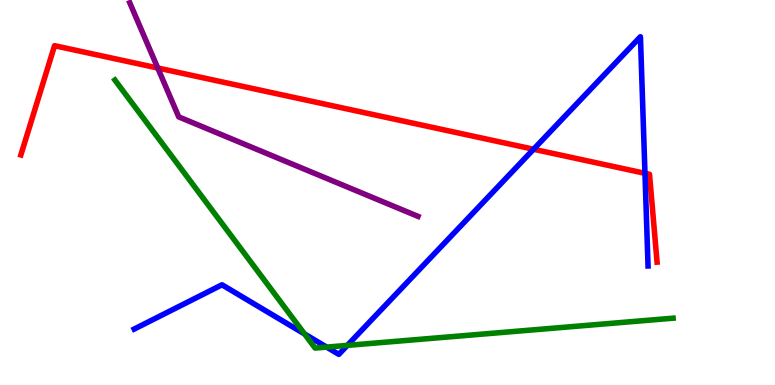[{'lines': ['blue', 'red'], 'intersections': [{'x': 6.88, 'y': 6.12}, {'x': 8.32, 'y': 5.5}]}, {'lines': ['green', 'red'], 'intersections': []}, {'lines': ['purple', 'red'], 'intersections': [{'x': 2.04, 'y': 8.23}]}, {'lines': ['blue', 'green'], 'intersections': [{'x': 3.93, 'y': 1.33}, {'x': 4.21, 'y': 0.984}, {'x': 4.48, 'y': 1.03}]}, {'lines': ['blue', 'purple'], 'intersections': []}, {'lines': ['green', 'purple'], 'intersections': []}]